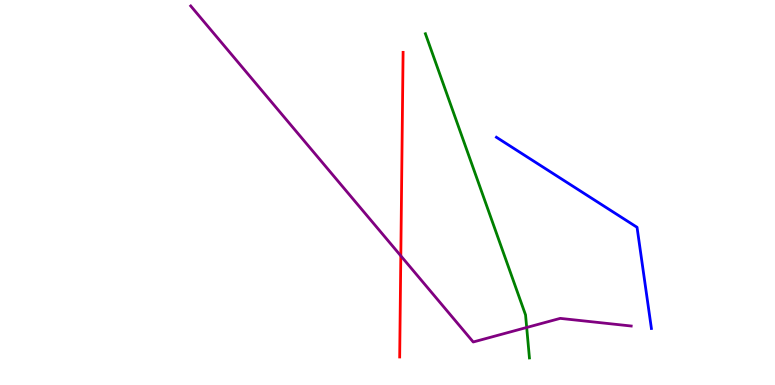[{'lines': ['blue', 'red'], 'intersections': []}, {'lines': ['green', 'red'], 'intersections': []}, {'lines': ['purple', 'red'], 'intersections': [{'x': 5.17, 'y': 3.35}]}, {'lines': ['blue', 'green'], 'intersections': []}, {'lines': ['blue', 'purple'], 'intersections': []}, {'lines': ['green', 'purple'], 'intersections': [{'x': 6.8, 'y': 1.49}]}]